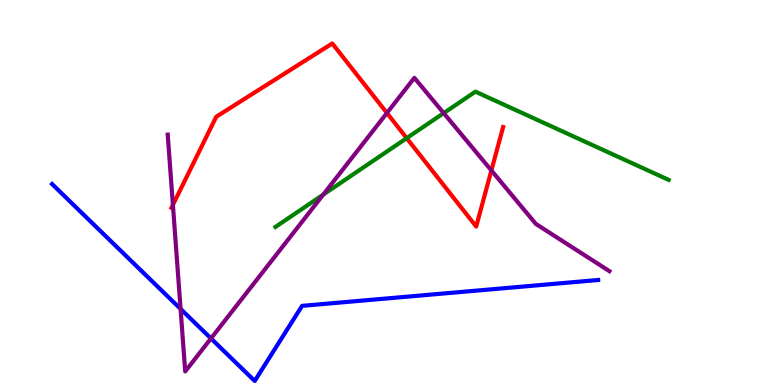[{'lines': ['blue', 'red'], 'intersections': []}, {'lines': ['green', 'red'], 'intersections': [{'x': 5.25, 'y': 6.41}]}, {'lines': ['purple', 'red'], 'intersections': [{'x': 2.23, 'y': 4.68}, {'x': 4.99, 'y': 7.06}, {'x': 6.34, 'y': 5.57}]}, {'lines': ['blue', 'green'], 'intersections': []}, {'lines': ['blue', 'purple'], 'intersections': [{'x': 2.33, 'y': 1.98}, {'x': 2.72, 'y': 1.21}]}, {'lines': ['green', 'purple'], 'intersections': [{'x': 4.17, 'y': 4.95}, {'x': 5.73, 'y': 7.06}]}]